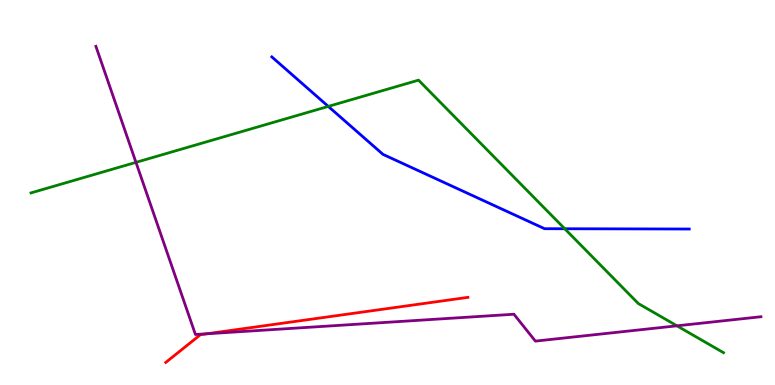[{'lines': ['blue', 'red'], 'intersections': []}, {'lines': ['green', 'red'], 'intersections': []}, {'lines': ['purple', 'red'], 'intersections': [{'x': 2.67, 'y': 1.33}]}, {'lines': ['blue', 'green'], 'intersections': [{'x': 4.24, 'y': 7.24}, {'x': 7.29, 'y': 4.06}]}, {'lines': ['blue', 'purple'], 'intersections': []}, {'lines': ['green', 'purple'], 'intersections': [{'x': 1.75, 'y': 5.78}, {'x': 8.73, 'y': 1.54}]}]